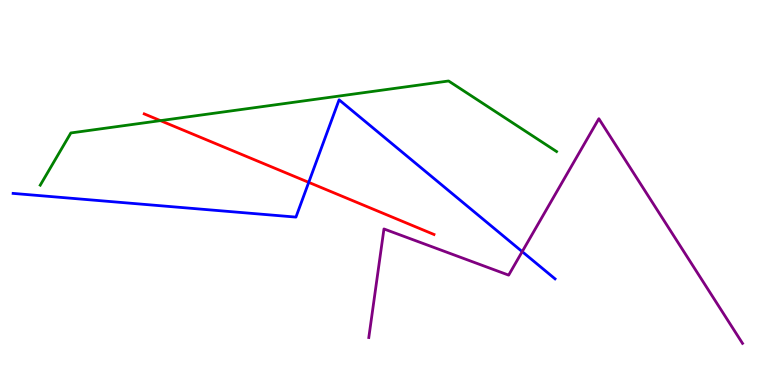[{'lines': ['blue', 'red'], 'intersections': [{'x': 3.98, 'y': 5.26}]}, {'lines': ['green', 'red'], 'intersections': [{'x': 2.07, 'y': 6.87}]}, {'lines': ['purple', 'red'], 'intersections': []}, {'lines': ['blue', 'green'], 'intersections': []}, {'lines': ['blue', 'purple'], 'intersections': [{'x': 6.74, 'y': 3.46}]}, {'lines': ['green', 'purple'], 'intersections': []}]